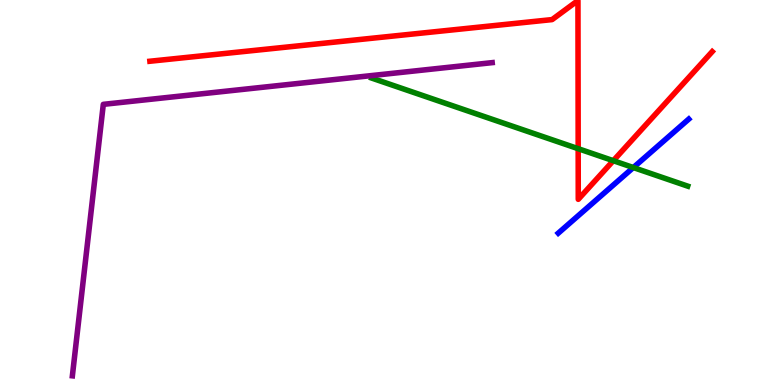[{'lines': ['blue', 'red'], 'intersections': []}, {'lines': ['green', 'red'], 'intersections': [{'x': 7.46, 'y': 6.14}, {'x': 7.91, 'y': 5.83}]}, {'lines': ['purple', 'red'], 'intersections': []}, {'lines': ['blue', 'green'], 'intersections': [{'x': 8.17, 'y': 5.65}]}, {'lines': ['blue', 'purple'], 'intersections': []}, {'lines': ['green', 'purple'], 'intersections': []}]